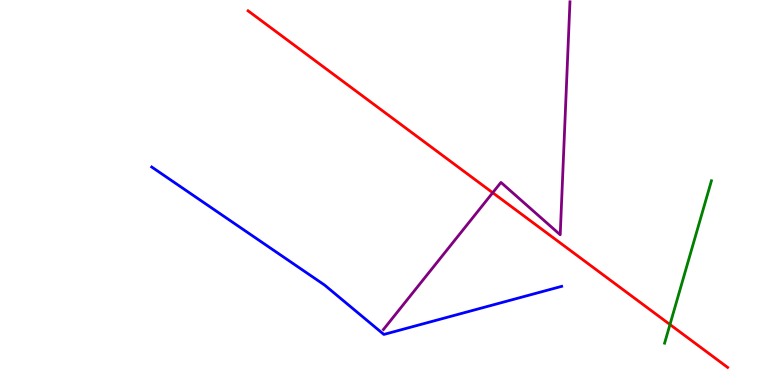[{'lines': ['blue', 'red'], 'intersections': []}, {'lines': ['green', 'red'], 'intersections': [{'x': 8.64, 'y': 1.57}]}, {'lines': ['purple', 'red'], 'intersections': [{'x': 6.36, 'y': 4.99}]}, {'lines': ['blue', 'green'], 'intersections': []}, {'lines': ['blue', 'purple'], 'intersections': []}, {'lines': ['green', 'purple'], 'intersections': []}]